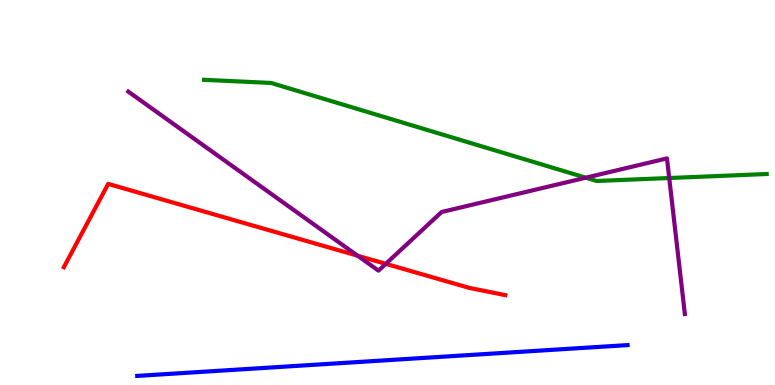[{'lines': ['blue', 'red'], 'intersections': []}, {'lines': ['green', 'red'], 'intersections': []}, {'lines': ['purple', 'red'], 'intersections': [{'x': 4.61, 'y': 3.36}, {'x': 4.98, 'y': 3.15}]}, {'lines': ['blue', 'green'], 'intersections': []}, {'lines': ['blue', 'purple'], 'intersections': []}, {'lines': ['green', 'purple'], 'intersections': [{'x': 7.56, 'y': 5.38}, {'x': 8.64, 'y': 5.38}]}]